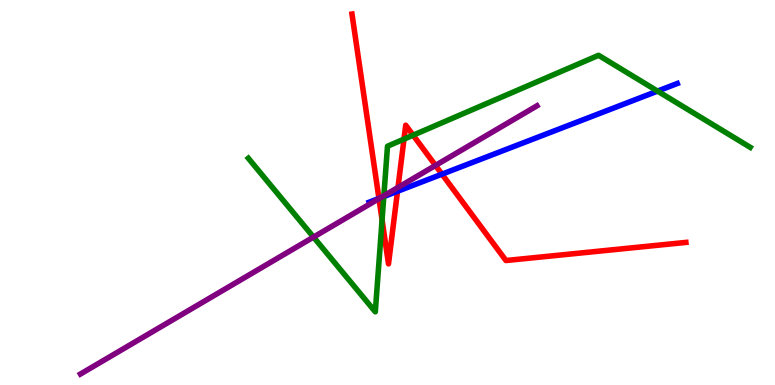[{'lines': ['blue', 'red'], 'intersections': [{'x': 4.89, 'y': 4.85}, {'x': 5.13, 'y': 5.03}, {'x': 5.7, 'y': 5.48}]}, {'lines': ['green', 'red'], 'intersections': [{'x': 4.93, 'y': 4.29}, {'x': 5.21, 'y': 6.39}, {'x': 5.33, 'y': 6.49}]}, {'lines': ['purple', 'red'], 'intersections': [{'x': 4.89, 'y': 4.84}, {'x': 5.14, 'y': 5.13}, {'x': 5.62, 'y': 5.7}]}, {'lines': ['blue', 'green'], 'intersections': [{'x': 4.95, 'y': 4.89}, {'x': 8.48, 'y': 7.63}]}, {'lines': ['blue', 'purple'], 'intersections': [{'x': 4.9, 'y': 4.86}]}, {'lines': ['green', 'purple'], 'intersections': [{'x': 4.05, 'y': 3.84}, {'x': 4.95, 'y': 4.91}]}]